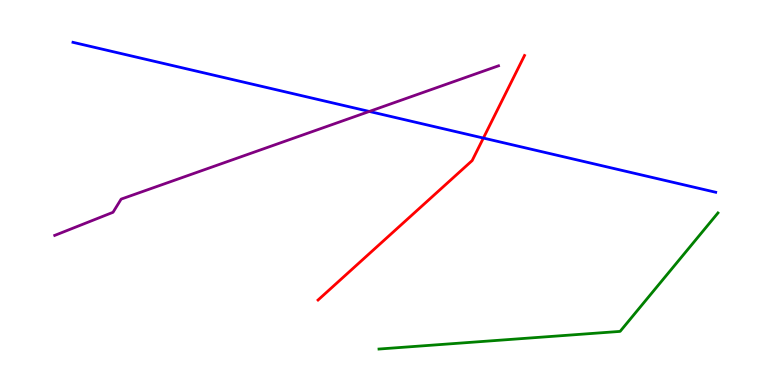[{'lines': ['blue', 'red'], 'intersections': [{'x': 6.24, 'y': 6.41}]}, {'lines': ['green', 'red'], 'intersections': []}, {'lines': ['purple', 'red'], 'intersections': []}, {'lines': ['blue', 'green'], 'intersections': []}, {'lines': ['blue', 'purple'], 'intersections': [{'x': 4.77, 'y': 7.11}]}, {'lines': ['green', 'purple'], 'intersections': []}]